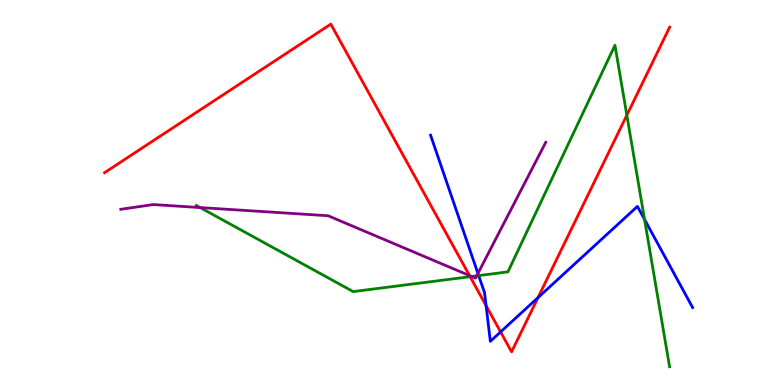[{'lines': ['blue', 'red'], 'intersections': [{'x': 6.27, 'y': 2.06}, {'x': 6.46, 'y': 1.38}, {'x': 6.94, 'y': 2.27}]}, {'lines': ['green', 'red'], 'intersections': [{'x': 6.07, 'y': 2.81}, {'x': 8.09, 'y': 7.01}]}, {'lines': ['purple', 'red'], 'intersections': [{'x': 6.06, 'y': 2.84}]}, {'lines': ['blue', 'green'], 'intersections': [{'x': 6.18, 'y': 2.84}, {'x': 8.32, 'y': 4.3}]}, {'lines': ['blue', 'purple'], 'intersections': [{'x': 6.17, 'y': 2.9}]}, {'lines': ['green', 'purple'], 'intersections': [{'x': 2.58, 'y': 4.61}, {'x': 6.09, 'y': 2.82}, {'x': 6.15, 'y': 2.83}]}]